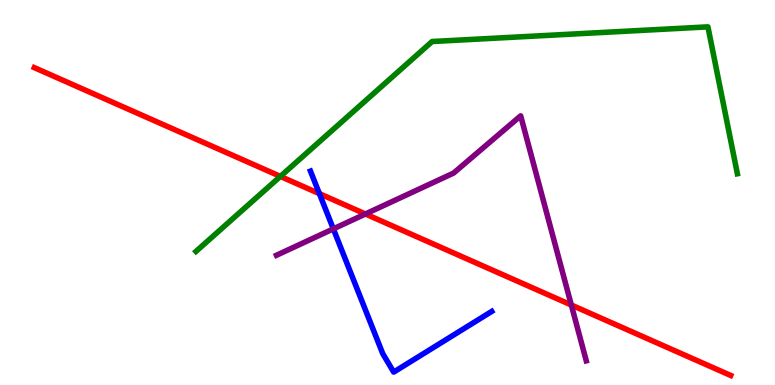[{'lines': ['blue', 'red'], 'intersections': [{'x': 4.12, 'y': 4.97}]}, {'lines': ['green', 'red'], 'intersections': [{'x': 3.62, 'y': 5.42}]}, {'lines': ['purple', 'red'], 'intersections': [{'x': 4.72, 'y': 4.44}, {'x': 7.37, 'y': 2.08}]}, {'lines': ['blue', 'green'], 'intersections': []}, {'lines': ['blue', 'purple'], 'intersections': [{'x': 4.3, 'y': 4.06}]}, {'lines': ['green', 'purple'], 'intersections': []}]